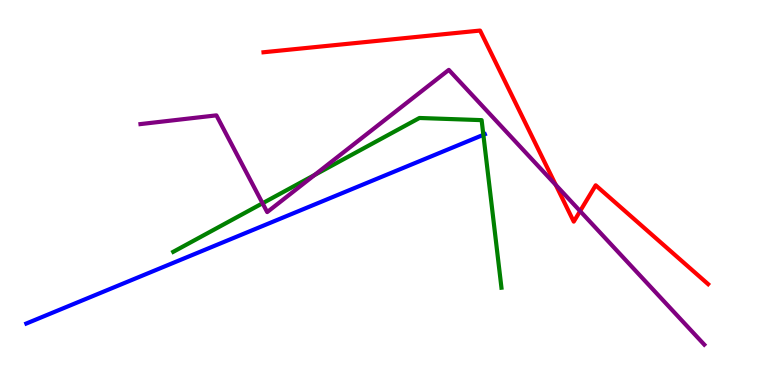[{'lines': ['blue', 'red'], 'intersections': []}, {'lines': ['green', 'red'], 'intersections': []}, {'lines': ['purple', 'red'], 'intersections': [{'x': 7.17, 'y': 5.2}, {'x': 7.49, 'y': 4.52}]}, {'lines': ['blue', 'green'], 'intersections': [{'x': 6.24, 'y': 6.5}]}, {'lines': ['blue', 'purple'], 'intersections': []}, {'lines': ['green', 'purple'], 'intersections': [{'x': 3.39, 'y': 4.72}, {'x': 4.06, 'y': 5.45}]}]